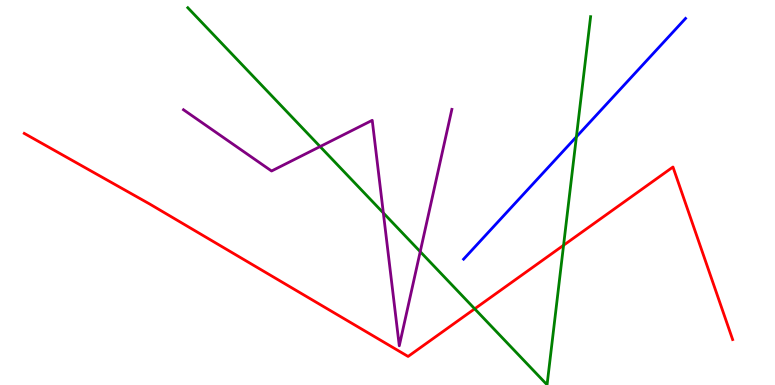[{'lines': ['blue', 'red'], 'intersections': []}, {'lines': ['green', 'red'], 'intersections': [{'x': 6.13, 'y': 1.98}, {'x': 7.27, 'y': 3.63}]}, {'lines': ['purple', 'red'], 'intersections': []}, {'lines': ['blue', 'green'], 'intersections': [{'x': 7.44, 'y': 6.45}]}, {'lines': ['blue', 'purple'], 'intersections': []}, {'lines': ['green', 'purple'], 'intersections': [{'x': 4.13, 'y': 6.19}, {'x': 4.95, 'y': 4.47}, {'x': 5.42, 'y': 3.46}]}]